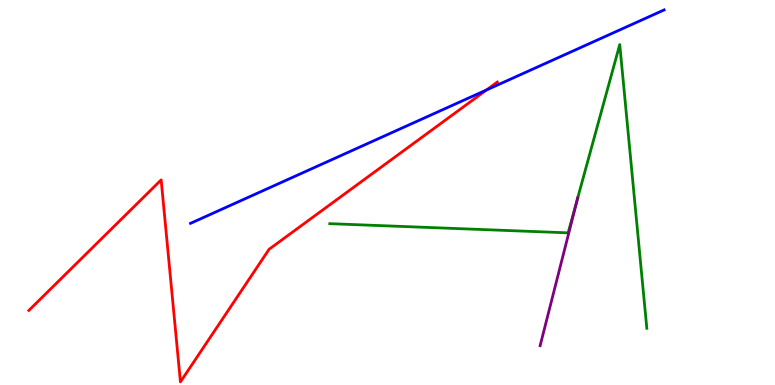[{'lines': ['blue', 'red'], 'intersections': [{'x': 6.28, 'y': 7.66}]}, {'lines': ['green', 'red'], 'intersections': []}, {'lines': ['purple', 'red'], 'intersections': []}, {'lines': ['blue', 'green'], 'intersections': []}, {'lines': ['blue', 'purple'], 'intersections': []}, {'lines': ['green', 'purple'], 'intersections': [{'x': 7.45, 'y': 4.85}]}]